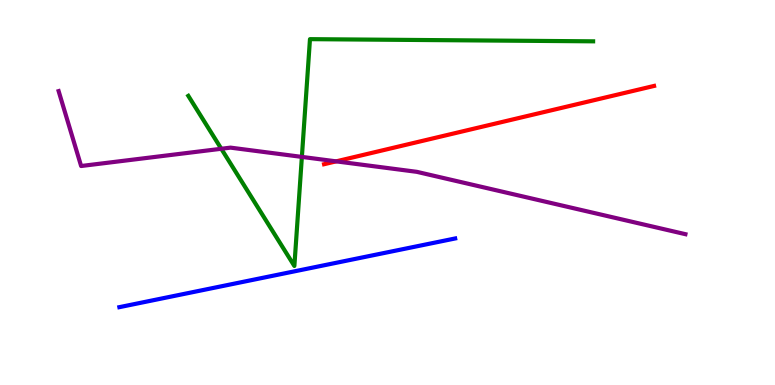[{'lines': ['blue', 'red'], 'intersections': []}, {'lines': ['green', 'red'], 'intersections': []}, {'lines': ['purple', 'red'], 'intersections': [{'x': 4.34, 'y': 5.81}]}, {'lines': ['blue', 'green'], 'intersections': []}, {'lines': ['blue', 'purple'], 'intersections': []}, {'lines': ['green', 'purple'], 'intersections': [{'x': 2.86, 'y': 6.14}, {'x': 3.9, 'y': 5.92}]}]